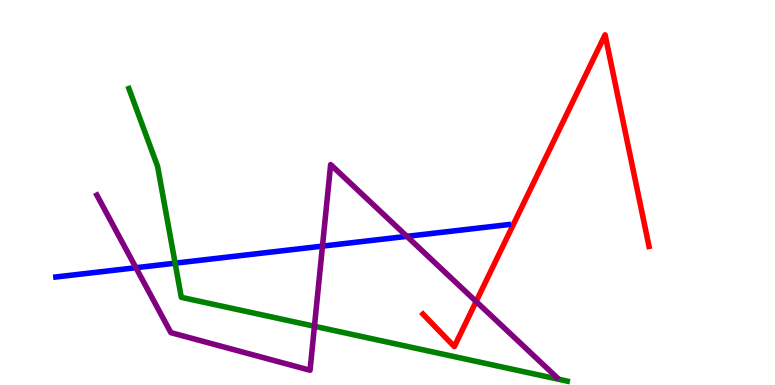[{'lines': ['blue', 'red'], 'intersections': []}, {'lines': ['green', 'red'], 'intersections': []}, {'lines': ['purple', 'red'], 'intersections': [{'x': 6.14, 'y': 2.17}]}, {'lines': ['blue', 'green'], 'intersections': [{'x': 2.26, 'y': 3.16}]}, {'lines': ['blue', 'purple'], 'intersections': [{'x': 1.75, 'y': 3.05}, {'x': 4.16, 'y': 3.61}, {'x': 5.25, 'y': 3.86}]}, {'lines': ['green', 'purple'], 'intersections': [{'x': 4.06, 'y': 1.53}]}]